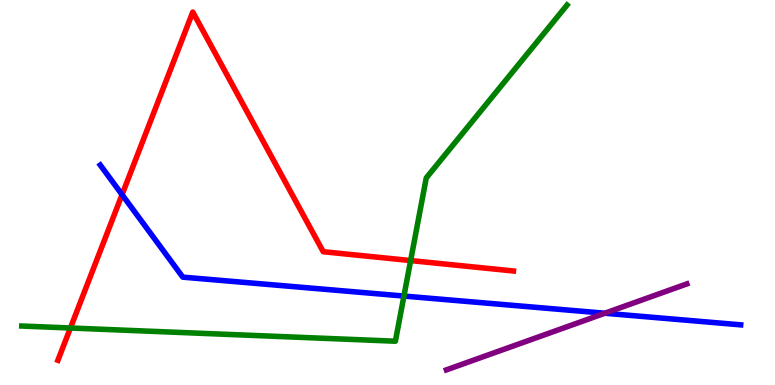[{'lines': ['blue', 'red'], 'intersections': [{'x': 1.57, 'y': 4.94}]}, {'lines': ['green', 'red'], 'intersections': [{'x': 0.909, 'y': 1.48}, {'x': 5.3, 'y': 3.23}]}, {'lines': ['purple', 'red'], 'intersections': []}, {'lines': ['blue', 'green'], 'intersections': [{'x': 5.21, 'y': 2.31}]}, {'lines': ['blue', 'purple'], 'intersections': [{'x': 7.8, 'y': 1.86}]}, {'lines': ['green', 'purple'], 'intersections': []}]